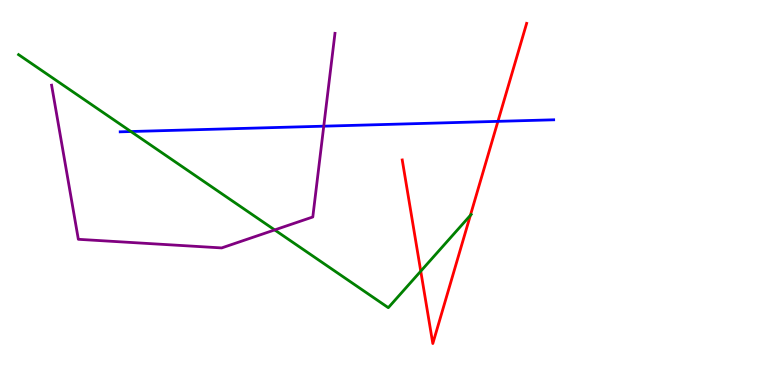[{'lines': ['blue', 'red'], 'intersections': [{'x': 6.42, 'y': 6.85}]}, {'lines': ['green', 'red'], 'intersections': [{'x': 5.43, 'y': 2.96}, {'x': 6.07, 'y': 4.41}]}, {'lines': ['purple', 'red'], 'intersections': []}, {'lines': ['blue', 'green'], 'intersections': [{'x': 1.69, 'y': 6.58}]}, {'lines': ['blue', 'purple'], 'intersections': [{'x': 4.18, 'y': 6.72}]}, {'lines': ['green', 'purple'], 'intersections': [{'x': 3.54, 'y': 4.03}]}]